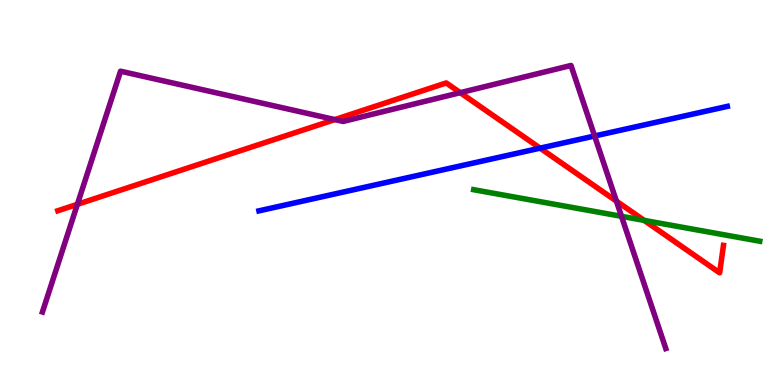[{'lines': ['blue', 'red'], 'intersections': [{'x': 6.97, 'y': 6.15}]}, {'lines': ['green', 'red'], 'intersections': [{'x': 8.31, 'y': 4.28}]}, {'lines': ['purple', 'red'], 'intersections': [{'x': 0.998, 'y': 4.69}, {'x': 4.32, 'y': 6.89}, {'x': 5.94, 'y': 7.59}, {'x': 7.95, 'y': 4.78}]}, {'lines': ['blue', 'green'], 'intersections': []}, {'lines': ['blue', 'purple'], 'intersections': [{'x': 7.67, 'y': 6.47}]}, {'lines': ['green', 'purple'], 'intersections': [{'x': 8.02, 'y': 4.38}]}]